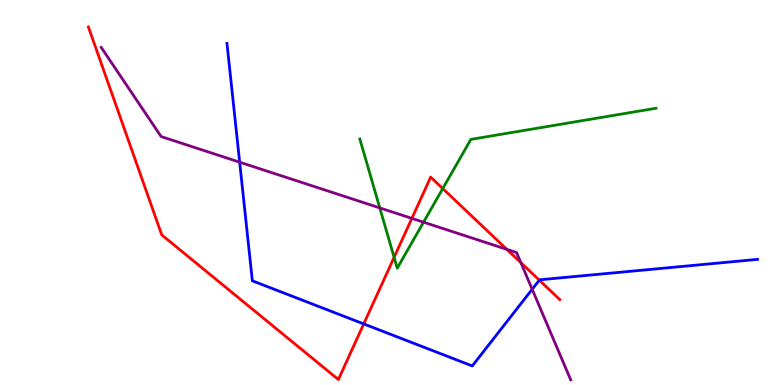[{'lines': ['blue', 'red'], 'intersections': [{'x': 4.69, 'y': 1.59}, {'x': 6.96, 'y': 2.72}]}, {'lines': ['green', 'red'], 'intersections': [{'x': 5.09, 'y': 3.32}, {'x': 5.71, 'y': 5.1}]}, {'lines': ['purple', 'red'], 'intersections': [{'x': 5.31, 'y': 4.33}, {'x': 6.54, 'y': 3.52}, {'x': 6.72, 'y': 3.18}]}, {'lines': ['blue', 'green'], 'intersections': []}, {'lines': ['blue', 'purple'], 'intersections': [{'x': 3.09, 'y': 5.79}, {'x': 6.87, 'y': 2.49}]}, {'lines': ['green', 'purple'], 'intersections': [{'x': 4.9, 'y': 4.6}, {'x': 5.47, 'y': 4.23}]}]